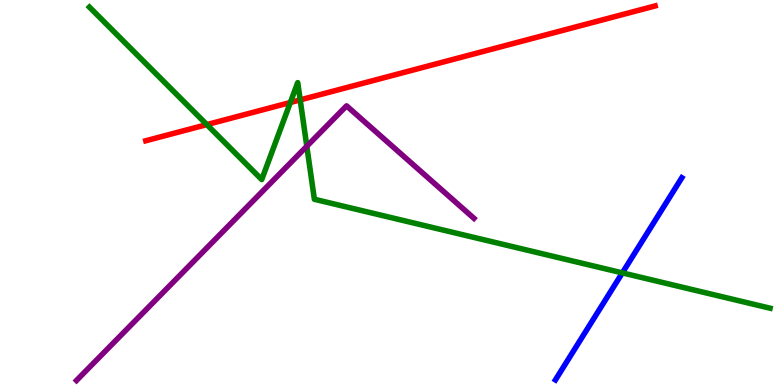[{'lines': ['blue', 'red'], 'intersections': []}, {'lines': ['green', 'red'], 'intersections': [{'x': 2.67, 'y': 6.76}, {'x': 3.75, 'y': 7.34}, {'x': 3.87, 'y': 7.41}]}, {'lines': ['purple', 'red'], 'intersections': []}, {'lines': ['blue', 'green'], 'intersections': [{'x': 8.03, 'y': 2.91}]}, {'lines': ['blue', 'purple'], 'intersections': []}, {'lines': ['green', 'purple'], 'intersections': [{'x': 3.96, 'y': 6.2}]}]